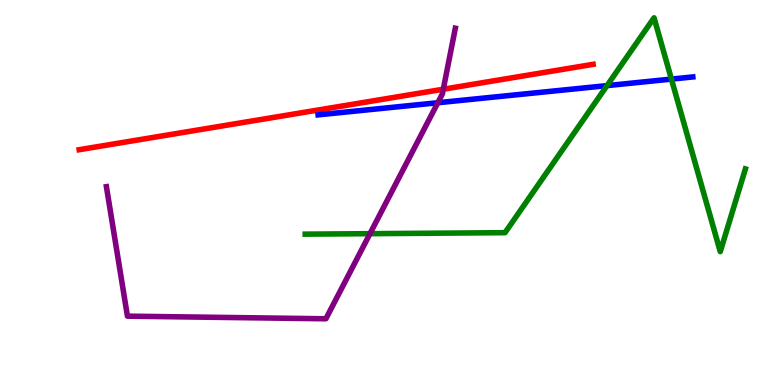[{'lines': ['blue', 'red'], 'intersections': []}, {'lines': ['green', 'red'], 'intersections': []}, {'lines': ['purple', 'red'], 'intersections': [{'x': 5.72, 'y': 7.68}]}, {'lines': ['blue', 'green'], 'intersections': [{'x': 7.83, 'y': 7.78}, {'x': 8.66, 'y': 7.95}]}, {'lines': ['blue', 'purple'], 'intersections': [{'x': 5.65, 'y': 7.33}]}, {'lines': ['green', 'purple'], 'intersections': [{'x': 4.77, 'y': 3.93}]}]